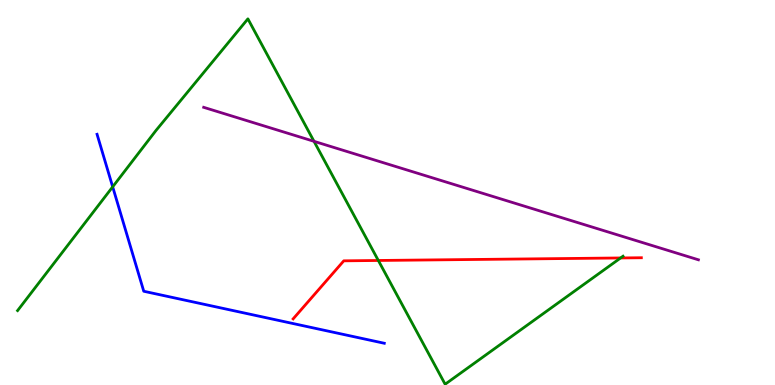[{'lines': ['blue', 'red'], 'intersections': []}, {'lines': ['green', 'red'], 'intersections': [{'x': 4.88, 'y': 3.23}, {'x': 8.01, 'y': 3.3}]}, {'lines': ['purple', 'red'], 'intersections': []}, {'lines': ['blue', 'green'], 'intersections': [{'x': 1.45, 'y': 5.15}]}, {'lines': ['blue', 'purple'], 'intersections': []}, {'lines': ['green', 'purple'], 'intersections': [{'x': 4.05, 'y': 6.33}]}]